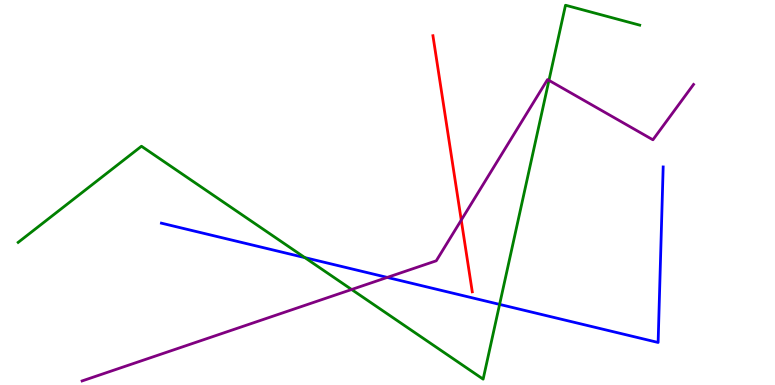[{'lines': ['blue', 'red'], 'intersections': []}, {'lines': ['green', 'red'], 'intersections': []}, {'lines': ['purple', 'red'], 'intersections': [{'x': 5.95, 'y': 4.28}]}, {'lines': ['blue', 'green'], 'intersections': [{'x': 3.93, 'y': 3.31}, {'x': 6.45, 'y': 2.09}]}, {'lines': ['blue', 'purple'], 'intersections': [{'x': 5.0, 'y': 2.79}]}, {'lines': ['green', 'purple'], 'intersections': [{'x': 4.54, 'y': 2.48}, {'x': 7.08, 'y': 7.91}]}]